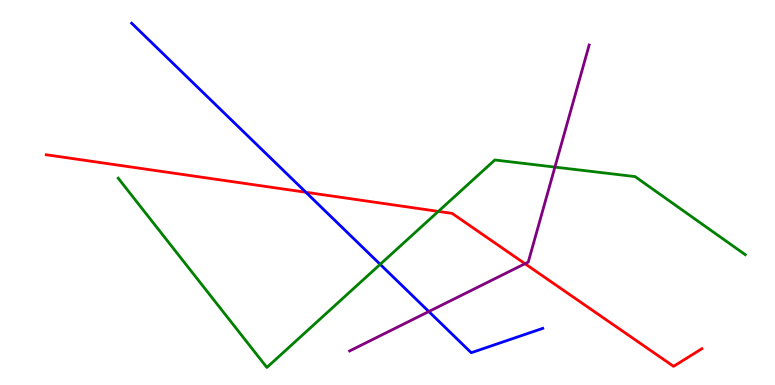[{'lines': ['blue', 'red'], 'intersections': [{'x': 3.95, 'y': 5.01}]}, {'lines': ['green', 'red'], 'intersections': [{'x': 5.66, 'y': 4.51}]}, {'lines': ['purple', 'red'], 'intersections': [{'x': 6.77, 'y': 3.15}]}, {'lines': ['blue', 'green'], 'intersections': [{'x': 4.91, 'y': 3.13}]}, {'lines': ['blue', 'purple'], 'intersections': [{'x': 5.53, 'y': 1.91}]}, {'lines': ['green', 'purple'], 'intersections': [{'x': 7.16, 'y': 5.66}]}]